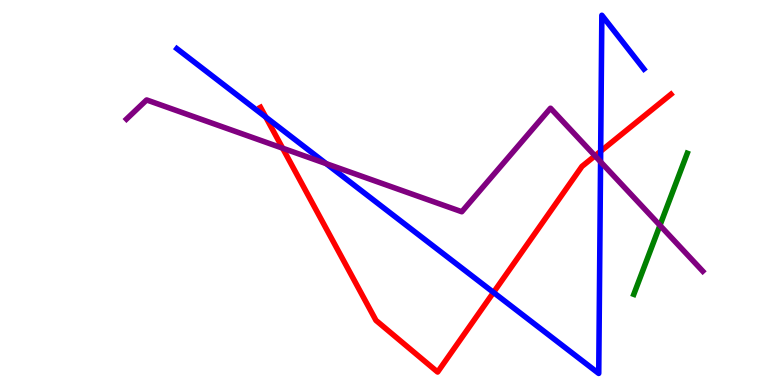[{'lines': ['blue', 'red'], 'intersections': [{'x': 3.43, 'y': 6.96}, {'x': 6.37, 'y': 2.4}, {'x': 7.75, 'y': 6.07}]}, {'lines': ['green', 'red'], 'intersections': []}, {'lines': ['purple', 'red'], 'intersections': [{'x': 3.65, 'y': 6.15}, {'x': 7.68, 'y': 5.95}]}, {'lines': ['blue', 'green'], 'intersections': []}, {'lines': ['blue', 'purple'], 'intersections': [{'x': 4.21, 'y': 5.75}, {'x': 7.75, 'y': 5.8}]}, {'lines': ['green', 'purple'], 'intersections': [{'x': 8.52, 'y': 4.15}]}]